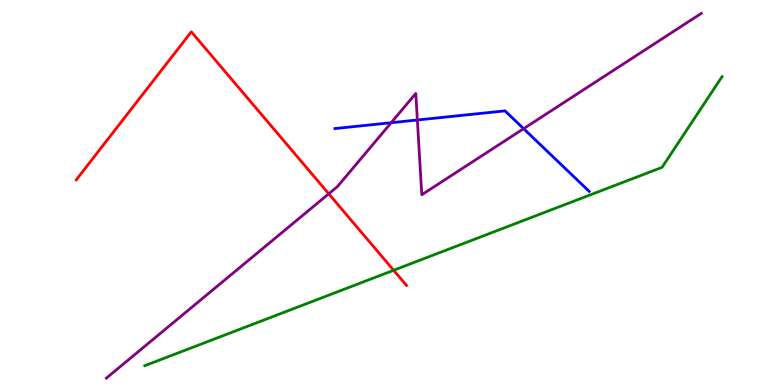[{'lines': ['blue', 'red'], 'intersections': []}, {'lines': ['green', 'red'], 'intersections': [{'x': 5.08, 'y': 2.98}]}, {'lines': ['purple', 'red'], 'intersections': [{'x': 4.24, 'y': 4.97}]}, {'lines': ['blue', 'green'], 'intersections': []}, {'lines': ['blue', 'purple'], 'intersections': [{'x': 5.05, 'y': 6.81}, {'x': 5.39, 'y': 6.88}, {'x': 6.76, 'y': 6.66}]}, {'lines': ['green', 'purple'], 'intersections': []}]